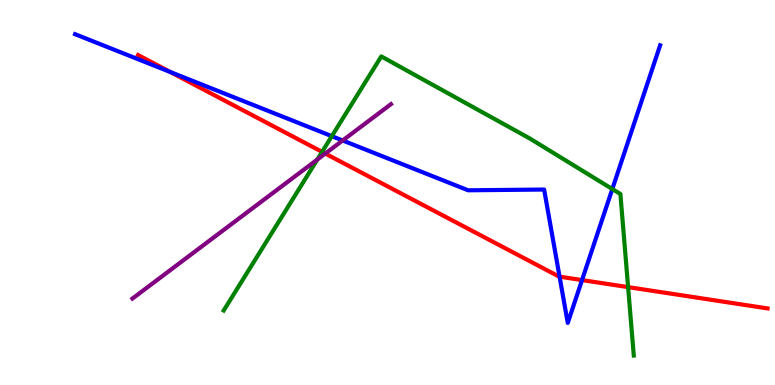[{'lines': ['blue', 'red'], 'intersections': [{'x': 2.2, 'y': 8.13}, {'x': 7.22, 'y': 2.81}, {'x': 7.51, 'y': 2.73}]}, {'lines': ['green', 'red'], 'intersections': [{'x': 4.16, 'y': 6.06}, {'x': 8.1, 'y': 2.54}]}, {'lines': ['purple', 'red'], 'intersections': [{'x': 4.2, 'y': 6.01}]}, {'lines': ['blue', 'green'], 'intersections': [{'x': 4.28, 'y': 6.46}, {'x': 7.9, 'y': 5.09}]}, {'lines': ['blue', 'purple'], 'intersections': [{'x': 4.42, 'y': 6.35}]}, {'lines': ['green', 'purple'], 'intersections': [{'x': 4.09, 'y': 5.86}]}]